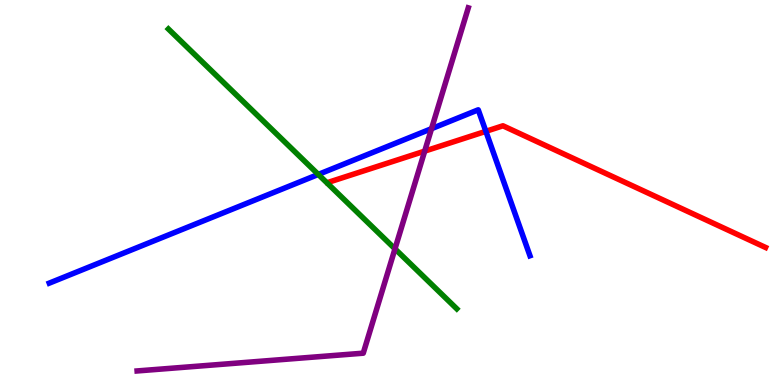[{'lines': ['blue', 'red'], 'intersections': [{'x': 6.27, 'y': 6.59}]}, {'lines': ['green', 'red'], 'intersections': []}, {'lines': ['purple', 'red'], 'intersections': [{'x': 5.48, 'y': 6.07}]}, {'lines': ['blue', 'green'], 'intersections': [{'x': 4.11, 'y': 5.47}]}, {'lines': ['blue', 'purple'], 'intersections': [{'x': 5.57, 'y': 6.66}]}, {'lines': ['green', 'purple'], 'intersections': [{'x': 5.1, 'y': 3.54}]}]